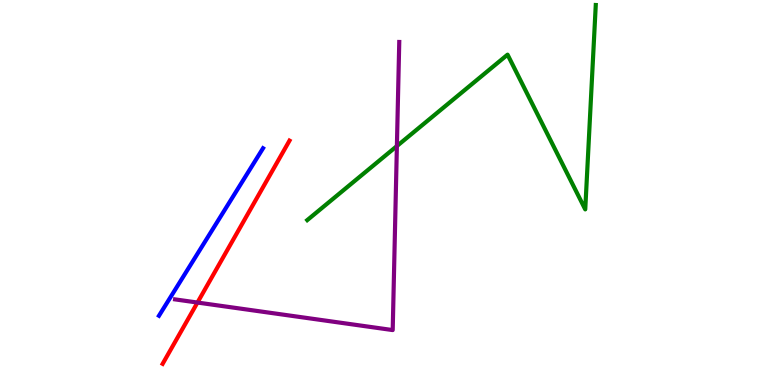[{'lines': ['blue', 'red'], 'intersections': []}, {'lines': ['green', 'red'], 'intersections': []}, {'lines': ['purple', 'red'], 'intersections': [{'x': 2.55, 'y': 2.14}]}, {'lines': ['blue', 'green'], 'intersections': []}, {'lines': ['blue', 'purple'], 'intersections': []}, {'lines': ['green', 'purple'], 'intersections': [{'x': 5.12, 'y': 6.21}]}]